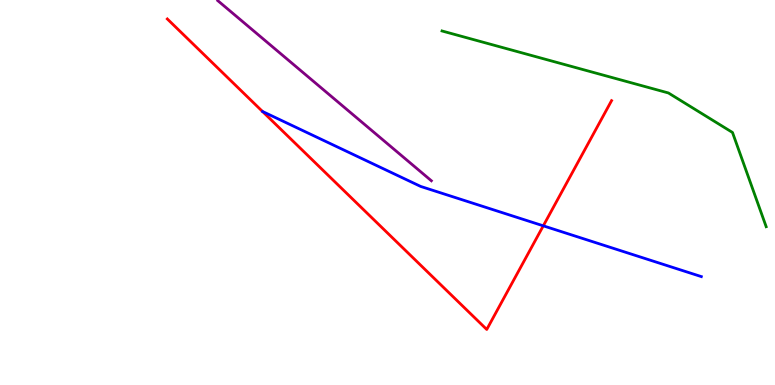[{'lines': ['blue', 'red'], 'intersections': [{'x': 7.01, 'y': 4.13}]}, {'lines': ['green', 'red'], 'intersections': []}, {'lines': ['purple', 'red'], 'intersections': []}, {'lines': ['blue', 'green'], 'intersections': []}, {'lines': ['blue', 'purple'], 'intersections': []}, {'lines': ['green', 'purple'], 'intersections': []}]